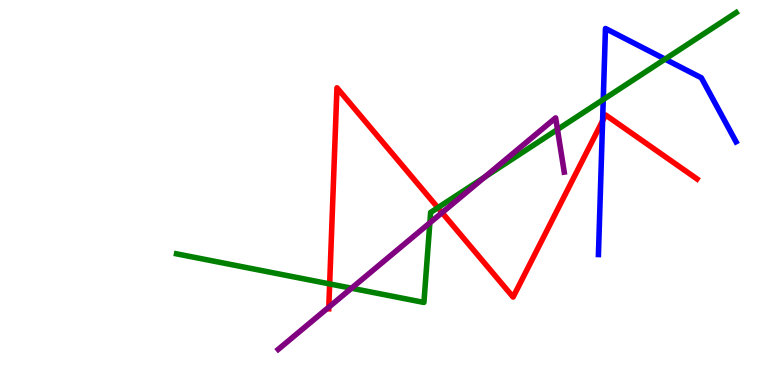[{'lines': ['blue', 'red'], 'intersections': [{'x': 7.78, 'y': 6.86}]}, {'lines': ['green', 'red'], 'intersections': [{'x': 4.25, 'y': 2.63}, {'x': 5.65, 'y': 4.61}]}, {'lines': ['purple', 'red'], 'intersections': [{'x': 4.24, 'y': 2.02}, {'x': 5.7, 'y': 4.48}]}, {'lines': ['blue', 'green'], 'intersections': [{'x': 7.78, 'y': 7.41}, {'x': 8.58, 'y': 8.46}]}, {'lines': ['blue', 'purple'], 'intersections': []}, {'lines': ['green', 'purple'], 'intersections': [{'x': 4.54, 'y': 2.51}, {'x': 5.55, 'y': 4.21}, {'x': 6.25, 'y': 5.4}, {'x': 7.19, 'y': 6.64}]}]